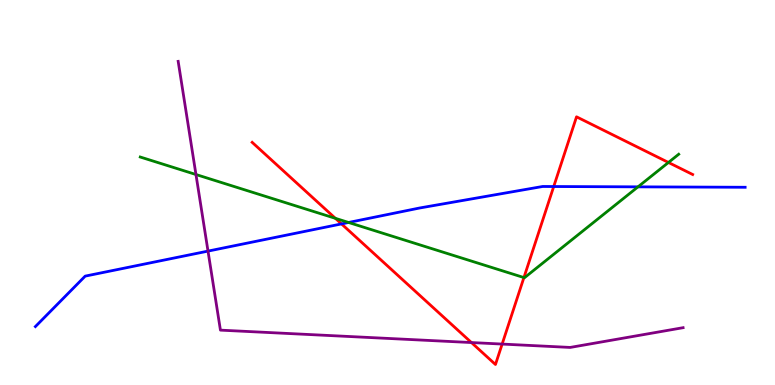[{'lines': ['blue', 'red'], 'intersections': [{'x': 4.41, 'y': 4.18}, {'x': 7.14, 'y': 5.16}]}, {'lines': ['green', 'red'], 'intersections': [{'x': 4.33, 'y': 4.33}, {'x': 6.76, 'y': 2.79}, {'x': 8.63, 'y': 5.78}]}, {'lines': ['purple', 'red'], 'intersections': [{'x': 6.08, 'y': 1.1}, {'x': 6.48, 'y': 1.06}]}, {'lines': ['blue', 'green'], 'intersections': [{'x': 4.5, 'y': 4.22}, {'x': 8.23, 'y': 5.15}]}, {'lines': ['blue', 'purple'], 'intersections': [{'x': 2.68, 'y': 3.48}]}, {'lines': ['green', 'purple'], 'intersections': [{'x': 2.53, 'y': 5.47}]}]